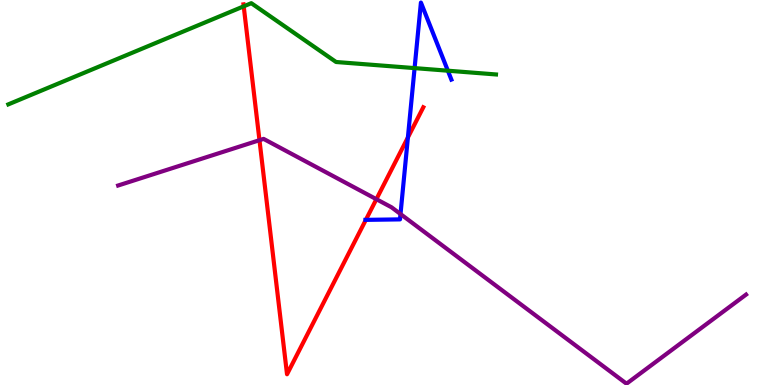[{'lines': ['blue', 'red'], 'intersections': [{'x': 4.72, 'y': 4.29}, {'x': 5.26, 'y': 6.43}]}, {'lines': ['green', 'red'], 'intersections': [{'x': 3.14, 'y': 9.84}]}, {'lines': ['purple', 'red'], 'intersections': [{'x': 3.35, 'y': 6.36}, {'x': 4.86, 'y': 4.83}]}, {'lines': ['blue', 'green'], 'intersections': [{'x': 5.35, 'y': 8.23}, {'x': 5.78, 'y': 8.16}]}, {'lines': ['blue', 'purple'], 'intersections': [{'x': 5.17, 'y': 4.44}]}, {'lines': ['green', 'purple'], 'intersections': []}]